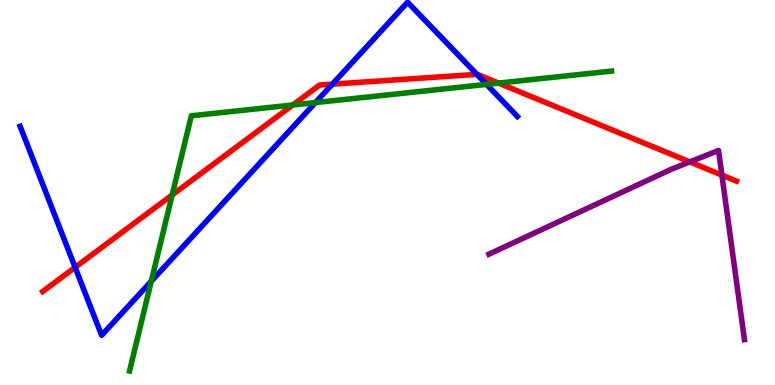[{'lines': ['blue', 'red'], 'intersections': [{'x': 0.969, 'y': 3.06}, {'x': 4.29, 'y': 7.81}, {'x': 6.15, 'y': 8.07}]}, {'lines': ['green', 'red'], 'intersections': [{'x': 2.22, 'y': 4.94}, {'x': 3.78, 'y': 7.27}, {'x': 6.43, 'y': 7.84}]}, {'lines': ['purple', 'red'], 'intersections': [{'x': 8.9, 'y': 5.79}, {'x': 9.31, 'y': 5.45}]}, {'lines': ['blue', 'green'], 'intersections': [{'x': 1.95, 'y': 2.7}, {'x': 4.07, 'y': 7.34}, {'x': 6.28, 'y': 7.81}]}, {'lines': ['blue', 'purple'], 'intersections': []}, {'lines': ['green', 'purple'], 'intersections': []}]